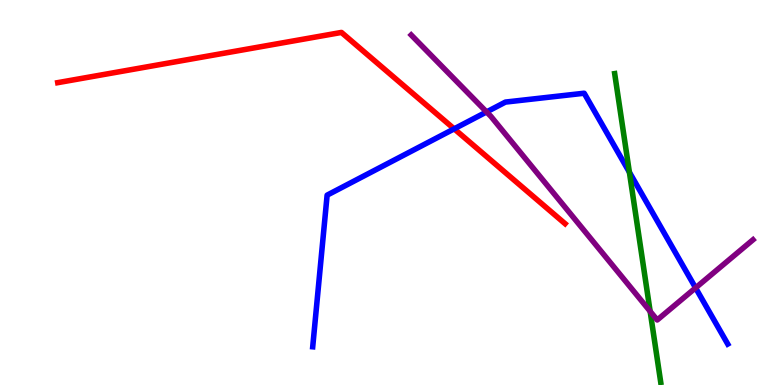[{'lines': ['blue', 'red'], 'intersections': [{'x': 5.86, 'y': 6.65}]}, {'lines': ['green', 'red'], 'intersections': []}, {'lines': ['purple', 'red'], 'intersections': []}, {'lines': ['blue', 'green'], 'intersections': [{'x': 8.12, 'y': 5.53}]}, {'lines': ['blue', 'purple'], 'intersections': [{'x': 6.28, 'y': 7.09}, {'x': 8.98, 'y': 2.52}]}, {'lines': ['green', 'purple'], 'intersections': [{'x': 8.39, 'y': 1.91}]}]